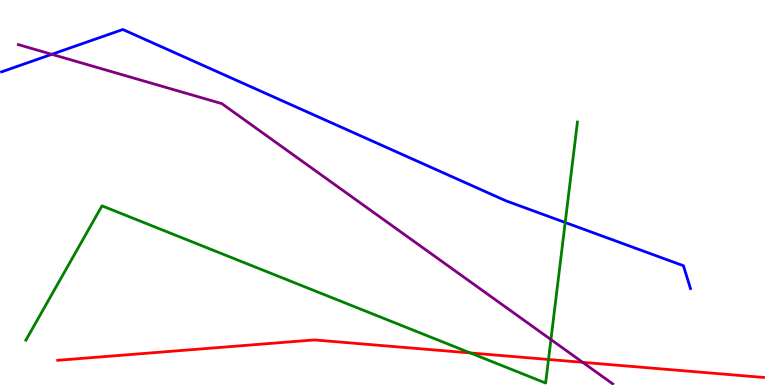[{'lines': ['blue', 'red'], 'intersections': []}, {'lines': ['green', 'red'], 'intersections': [{'x': 6.07, 'y': 0.833}, {'x': 7.08, 'y': 0.663}]}, {'lines': ['purple', 'red'], 'intersections': [{'x': 7.52, 'y': 0.589}]}, {'lines': ['blue', 'green'], 'intersections': [{'x': 7.29, 'y': 4.22}]}, {'lines': ['blue', 'purple'], 'intersections': [{'x': 0.668, 'y': 8.59}]}, {'lines': ['green', 'purple'], 'intersections': [{'x': 7.11, 'y': 1.18}]}]